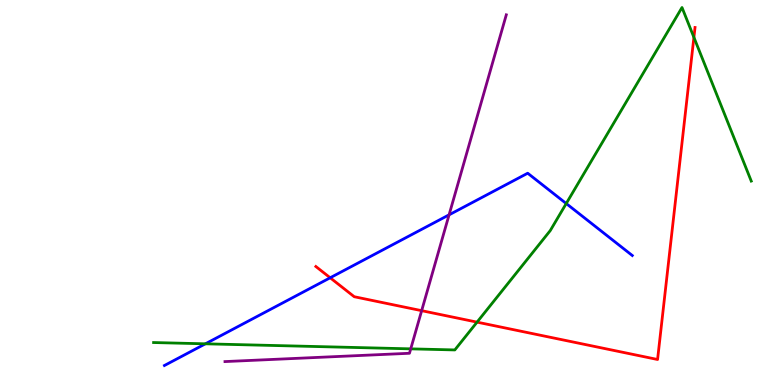[{'lines': ['blue', 'red'], 'intersections': [{'x': 4.26, 'y': 2.79}]}, {'lines': ['green', 'red'], 'intersections': [{'x': 6.16, 'y': 1.63}, {'x': 8.95, 'y': 9.03}]}, {'lines': ['purple', 'red'], 'intersections': [{'x': 5.44, 'y': 1.93}]}, {'lines': ['blue', 'green'], 'intersections': [{'x': 2.65, 'y': 1.07}, {'x': 7.31, 'y': 4.71}]}, {'lines': ['blue', 'purple'], 'intersections': [{'x': 5.79, 'y': 4.42}]}, {'lines': ['green', 'purple'], 'intersections': [{'x': 5.3, 'y': 0.939}]}]